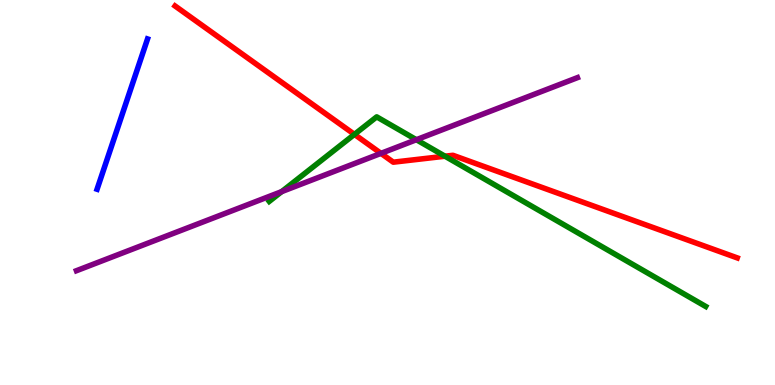[{'lines': ['blue', 'red'], 'intersections': []}, {'lines': ['green', 'red'], 'intersections': [{'x': 4.57, 'y': 6.51}, {'x': 5.74, 'y': 5.94}]}, {'lines': ['purple', 'red'], 'intersections': [{'x': 4.92, 'y': 6.02}]}, {'lines': ['blue', 'green'], 'intersections': []}, {'lines': ['blue', 'purple'], 'intersections': []}, {'lines': ['green', 'purple'], 'intersections': [{'x': 3.63, 'y': 5.02}, {'x': 5.37, 'y': 6.37}]}]